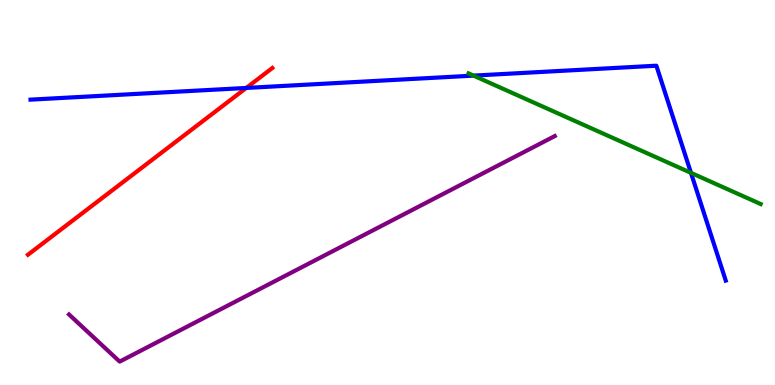[{'lines': ['blue', 'red'], 'intersections': [{'x': 3.18, 'y': 7.72}]}, {'lines': ['green', 'red'], 'intersections': []}, {'lines': ['purple', 'red'], 'intersections': []}, {'lines': ['blue', 'green'], 'intersections': [{'x': 6.11, 'y': 8.04}, {'x': 8.92, 'y': 5.51}]}, {'lines': ['blue', 'purple'], 'intersections': []}, {'lines': ['green', 'purple'], 'intersections': []}]